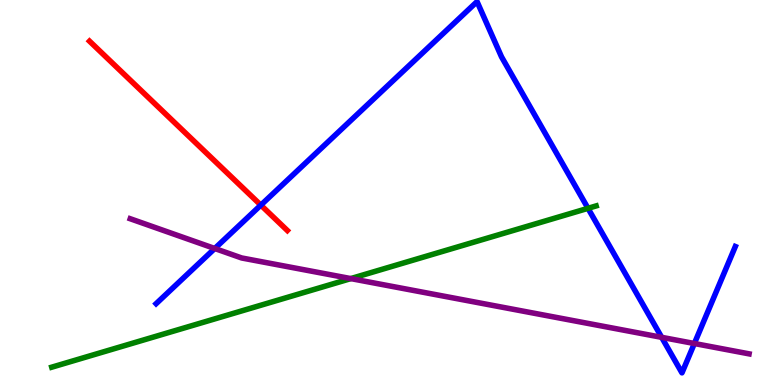[{'lines': ['blue', 'red'], 'intersections': [{'x': 3.37, 'y': 4.67}]}, {'lines': ['green', 'red'], 'intersections': []}, {'lines': ['purple', 'red'], 'intersections': []}, {'lines': ['blue', 'green'], 'intersections': [{'x': 7.59, 'y': 4.59}]}, {'lines': ['blue', 'purple'], 'intersections': [{'x': 2.77, 'y': 3.55}, {'x': 8.54, 'y': 1.24}, {'x': 8.96, 'y': 1.08}]}, {'lines': ['green', 'purple'], 'intersections': [{'x': 4.53, 'y': 2.76}]}]